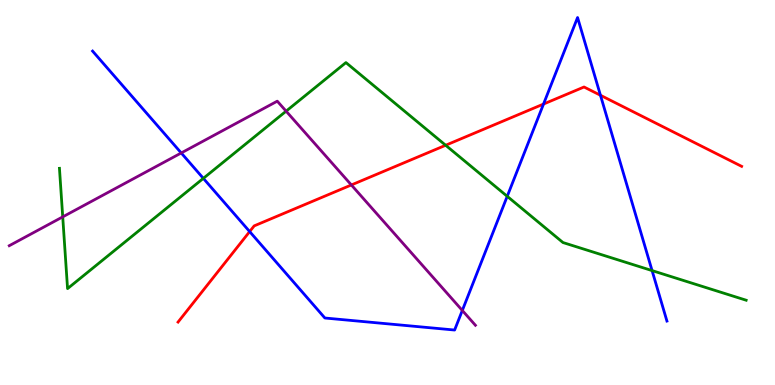[{'lines': ['blue', 'red'], 'intersections': [{'x': 3.22, 'y': 3.98}, {'x': 7.01, 'y': 7.3}, {'x': 7.75, 'y': 7.53}]}, {'lines': ['green', 'red'], 'intersections': [{'x': 5.75, 'y': 6.23}]}, {'lines': ['purple', 'red'], 'intersections': [{'x': 4.53, 'y': 5.2}]}, {'lines': ['blue', 'green'], 'intersections': [{'x': 2.62, 'y': 5.37}, {'x': 6.54, 'y': 4.9}, {'x': 8.41, 'y': 2.97}]}, {'lines': ['blue', 'purple'], 'intersections': [{'x': 2.34, 'y': 6.03}, {'x': 5.97, 'y': 1.94}]}, {'lines': ['green', 'purple'], 'intersections': [{'x': 0.809, 'y': 4.37}, {'x': 3.69, 'y': 7.11}]}]